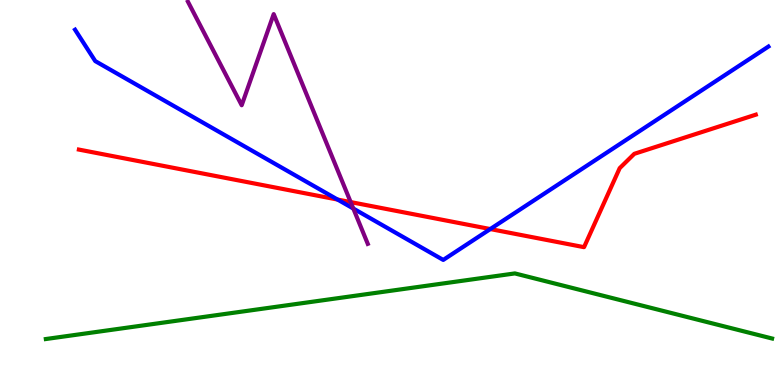[{'lines': ['blue', 'red'], 'intersections': [{'x': 4.36, 'y': 4.82}, {'x': 6.33, 'y': 4.05}]}, {'lines': ['green', 'red'], 'intersections': []}, {'lines': ['purple', 'red'], 'intersections': [{'x': 4.52, 'y': 4.75}]}, {'lines': ['blue', 'green'], 'intersections': []}, {'lines': ['blue', 'purple'], 'intersections': [{'x': 4.56, 'y': 4.58}]}, {'lines': ['green', 'purple'], 'intersections': []}]